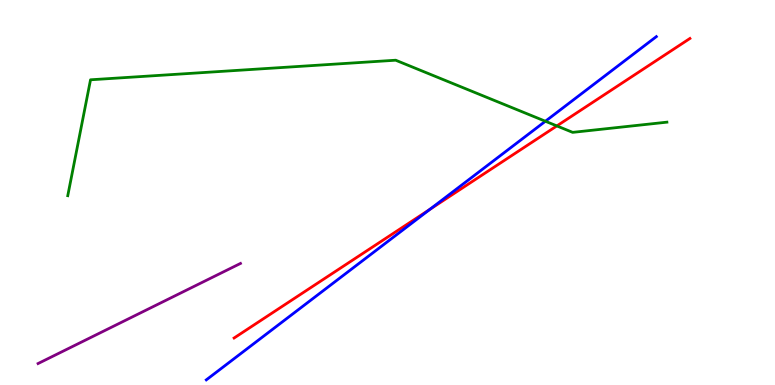[{'lines': ['blue', 'red'], 'intersections': [{'x': 5.55, 'y': 4.56}]}, {'lines': ['green', 'red'], 'intersections': [{'x': 7.19, 'y': 6.73}]}, {'lines': ['purple', 'red'], 'intersections': []}, {'lines': ['blue', 'green'], 'intersections': [{'x': 7.04, 'y': 6.85}]}, {'lines': ['blue', 'purple'], 'intersections': []}, {'lines': ['green', 'purple'], 'intersections': []}]